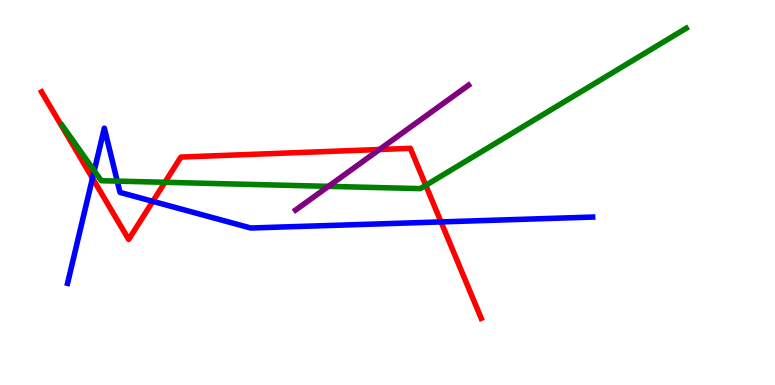[{'lines': ['blue', 'red'], 'intersections': [{'x': 1.19, 'y': 5.37}, {'x': 1.97, 'y': 4.77}, {'x': 5.69, 'y': 4.24}]}, {'lines': ['green', 'red'], 'intersections': [{'x': 2.13, 'y': 5.26}, {'x': 5.49, 'y': 5.19}]}, {'lines': ['purple', 'red'], 'intersections': [{'x': 4.9, 'y': 6.12}]}, {'lines': ['blue', 'green'], 'intersections': [{'x': 1.22, 'y': 5.57}, {'x': 1.51, 'y': 5.3}]}, {'lines': ['blue', 'purple'], 'intersections': []}, {'lines': ['green', 'purple'], 'intersections': [{'x': 4.24, 'y': 5.16}]}]